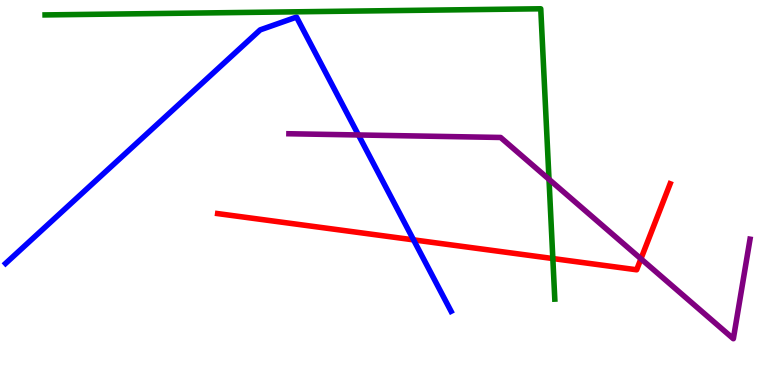[{'lines': ['blue', 'red'], 'intersections': [{'x': 5.34, 'y': 3.77}]}, {'lines': ['green', 'red'], 'intersections': [{'x': 7.13, 'y': 3.28}]}, {'lines': ['purple', 'red'], 'intersections': [{'x': 8.27, 'y': 3.28}]}, {'lines': ['blue', 'green'], 'intersections': []}, {'lines': ['blue', 'purple'], 'intersections': [{'x': 4.63, 'y': 6.49}]}, {'lines': ['green', 'purple'], 'intersections': [{'x': 7.08, 'y': 5.34}]}]